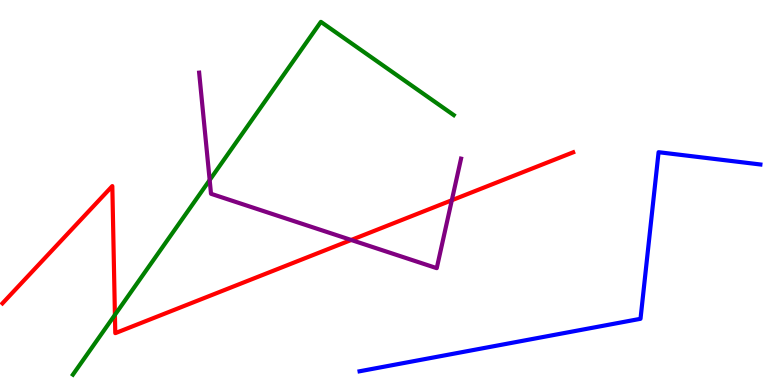[{'lines': ['blue', 'red'], 'intersections': []}, {'lines': ['green', 'red'], 'intersections': [{'x': 1.48, 'y': 1.82}]}, {'lines': ['purple', 'red'], 'intersections': [{'x': 4.53, 'y': 3.77}, {'x': 5.83, 'y': 4.8}]}, {'lines': ['blue', 'green'], 'intersections': []}, {'lines': ['blue', 'purple'], 'intersections': []}, {'lines': ['green', 'purple'], 'intersections': [{'x': 2.71, 'y': 5.32}]}]